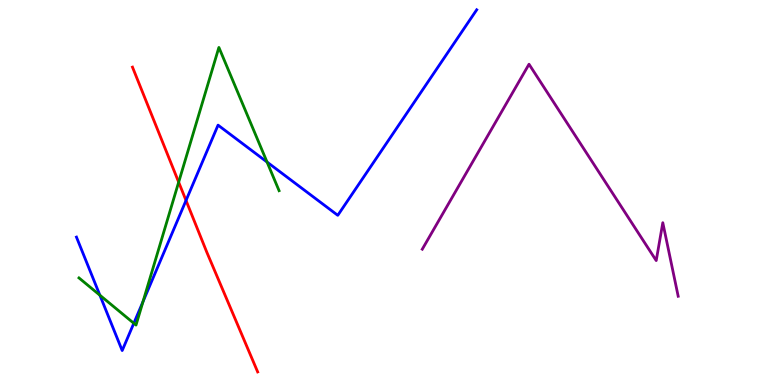[{'lines': ['blue', 'red'], 'intersections': [{'x': 2.4, 'y': 4.79}]}, {'lines': ['green', 'red'], 'intersections': [{'x': 2.31, 'y': 5.27}]}, {'lines': ['purple', 'red'], 'intersections': []}, {'lines': ['blue', 'green'], 'intersections': [{'x': 1.29, 'y': 2.33}, {'x': 1.73, 'y': 1.6}, {'x': 1.85, 'y': 2.17}, {'x': 3.45, 'y': 5.79}]}, {'lines': ['blue', 'purple'], 'intersections': []}, {'lines': ['green', 'purple'], 'intersections': []}]